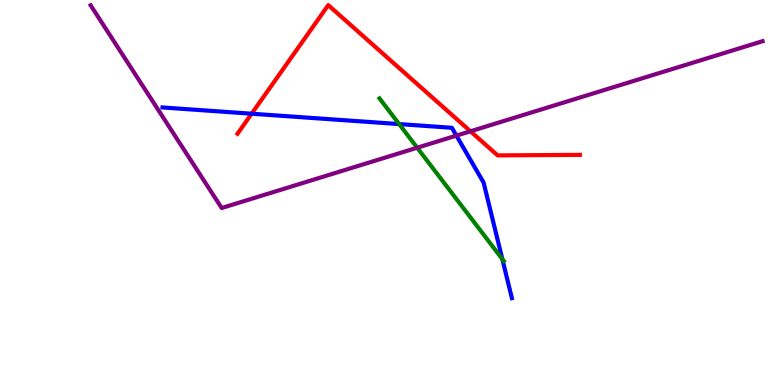[{'lines': ['blue', 'red'], 'intersections': [{'x': 3.25, 'y': 7.05}]}, {'lines': ['green', 'red'], 'intersections': []}, {'lines': ['purple', 'red'], 'intersections': [{'x': 6.07, 'y': 6.59}]}, {'lines': ['blue', 'green'], 'intersections': [{'x': 5.15, 'y': 6.78}, {'x': 6.48, 'y': 3.27}]}, {'lines': ['blue', 'purple'], 'intersections': [{'x': 5.89, 'y': 6.48}]}, {'lines': ['green', 'purple'], 'intersections': [{'x': 5.38, 'y': 6.16}]}]